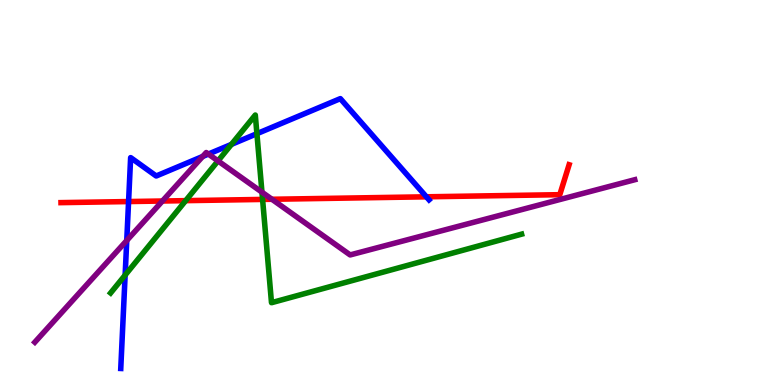[{'lines': ['blue', 'red'], 'intersections': [{'x': 1.66, 'y': 4.76}, {'x': 5.5, 'y': 4.89}]}, {'lines': ['green', 'red'], 'intersections': [{'x': 2.4, 'y': 4.79}, {'x': 3.39, 'y': 4.82}]}, {'lines': ['purple', 'red'], 'intersections': [{'x': 2.1, 'y': 4.78}, {'x': 3.51, 'y': 4.82}]}, {'lines': ['blue', 'green'], 'intersections': [{'x': 1.61, 'y': 2.85}, {'x': 2.99, 'y': 6.25}, {'x': 3.31, 'y': 6.53}]}, {'lines': ['blue', 'purple'], 'intersections': [{'x': 1.64, 'y': 3.75}, {'x': 2.62, 'y': 5.94}, {'x': 2.69, 'y': 6.0}]}, {'lines': ['green', 'purple'], 'intersections': [{'x': 2.81, 'y': 5.82}, {'x': 3.38, 'y': 5.01}]}]